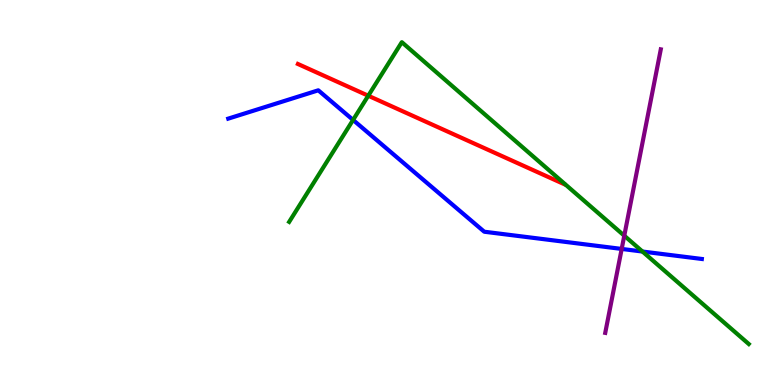[{'lines': ['blue', 'red'], 'intersections': []}, {'lines': ['green', 'red'], 'intersections': [{'x': 4.75, 'y': 7.51}]}, {'lines': ['purple', 'red'], 'intersections': []}, {'lines': ['blue', 'green'], 'intersections': [{'x': 4.56, 'y': 6.88}, {'x': 8.29, 'y': 3.47}]}, {'lines': ['blue', 'purple'], 'intersections': [{'x': 8.02, 'y': 3.53}]}, {'lines': ['green', 'purple'], 'intersections': [{'x': 8.06, 'y': 3.88}]}]